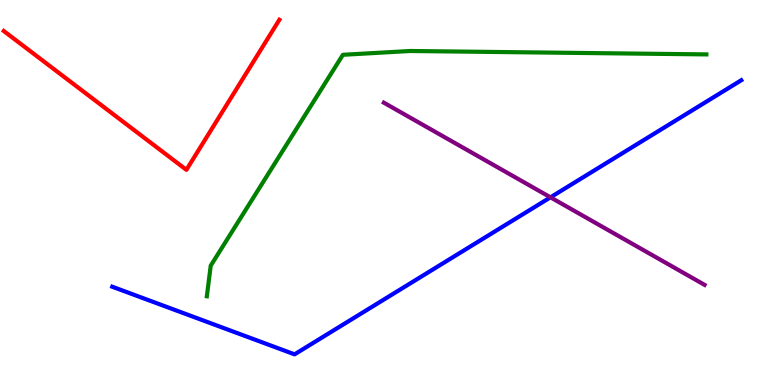[{'lines': ['blue', 'red'], 'intersections': []}, {'lines': ['green', 'red'], 'intersections': []}, {'lines': ['purple', 'red'], 'intersections': []}, {'lines': ['blue', 'green'], 'intersections': []}, {'lines': ['blue', 'purple'], 'intersections': [{'x': 7.1, 'y': 4.87}]}, {'lines': ['green', 'purple'], 'intersections': []}]